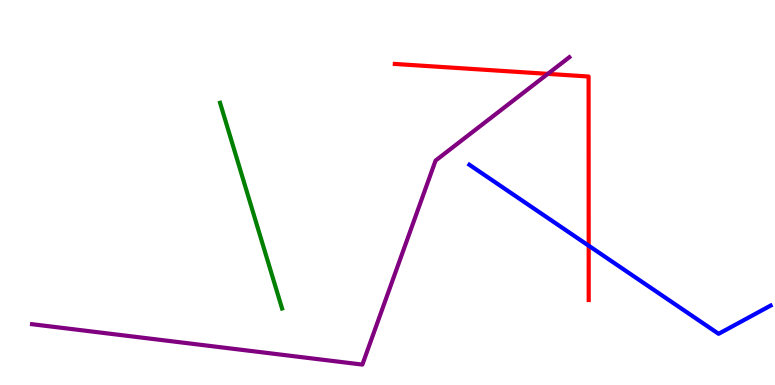[{'lines': ['blue', 'red'], 'intersections': [{'x': 7.6, 'y': 3.62}]}, {'lines': ['green', 'red'], 'intersections': []}, {'lines': ['purple', 'red'], 'intersections': [{'x': 7.07, 'y': 8.08}]}, {'lines': ['blue', 'green'], 'intersections': []}, {'lines': ['blue', 'purple'], 'intersections': []}, {'lines': ['green', 'purple'], 'intersections': []}]